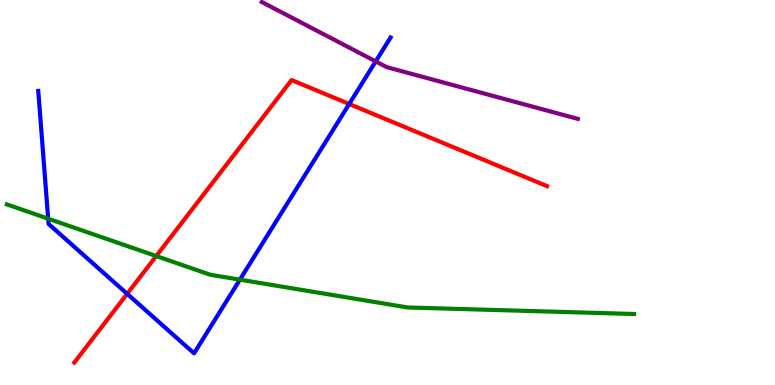[{'lines': ['blue', 'red'], 'intersections': [{'x': 1.64, 'y': 2.37}, {'x': 4.51, 'y': 7.3}]}, {'lines': ['green', 'red'], 'intersections': [{'x': 2.02, 'y': 3.35}]}, {'lines': ['purple', 'red'], 'intersections': []}, {'lines': ['blue', 'green'], 'intersections': [{'x': 0.622, 'y': 4.32}, {'x': 3.1, 'y': 2.74}]}, {'lines': ['blue', 'purple'], 'intersections': [{'x': 4.85, 'y': 8.41}]}, {'lines': ['green', 'purple'], 'intersections': []}]